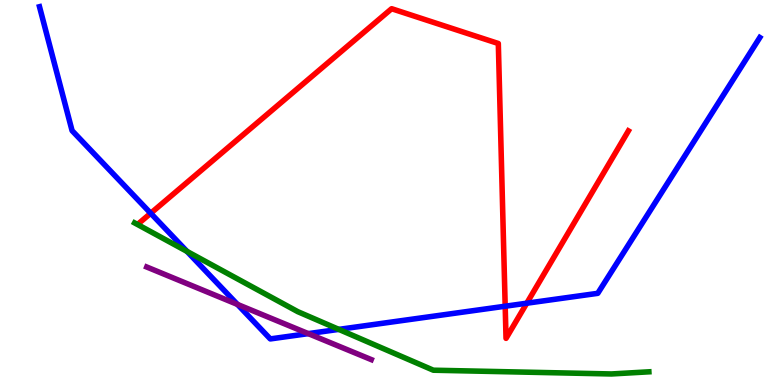[{'lines': ['blue', 'red'], 'intersections': [{'x': 1.94, 'y': 4.46}, {'x': 6.52, 'y': 2.05}, {'x': 6.8, 'y': 2.12}]}, {'lines': ['green', 'red'], 'intersections': []}, {'lines': ['purple', 'red'], 'intersections': []}, {'lines': ['blue', 'green'], 'intersections': [{'x': 2.41, 'y': 3.47}, {'x': 4.37, 'y': 1.44}]}, {'lines': ['blue', 'purple'], 'intersections': [{'x': 3.06, 'y': 2.09}, {'x': 3.98, 'y': 1.33}]}, {'lines': ['green', 'purple'], 'intersections': []}]